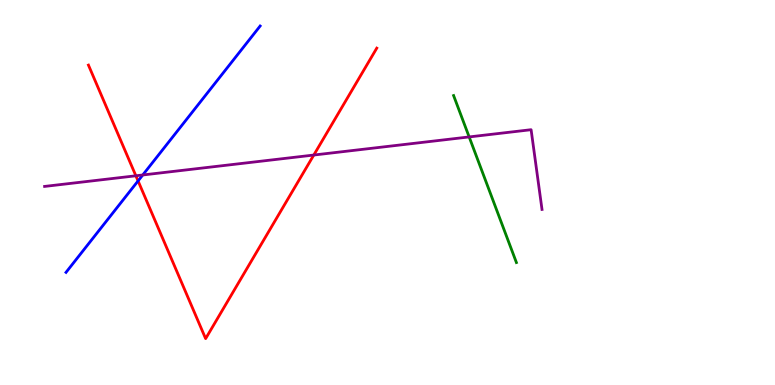[{'lines': ['blue', 'red'], 'intersections': [{'x': 1.78, 'y': 5.3}]}, {'lines': ['green', 'red'], 'intersections': []}, {'lines': ['purple', 'red'], 'intersections': [{'x': 1.75, 'y': 5.43}, {'x': 4.05, 'y': 5.97}]}, {'lines': ['blue', 'green'], 'intersections': []}, {'lines': ['blue', 'purple'], 'intersections': [{'x': 1.84, 'y': 5.46}]}, {'lines': ['green', 'purple'], 'intersections': [{'x': 6.05, 'y': 6.44}]}]